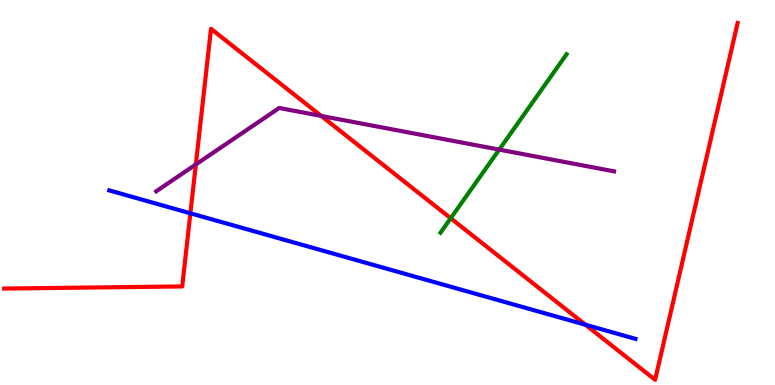[{'lines': ['blue', 'red'], 'intersections': [{'x': 2.46, 'y': 4.46}, {'x': 7.55, 'y': 1.56}]}, {'lines': ['green', 'red'], 'intersections': [{'x': 5.82, 'y': 4.33}]}, {'lines': ['purple', 'red'], 'intersections': [{'x': 2.53, 'y': 5.73}, {'x': 4.14, 'y': 6.99}]}, {'lines': ['blue', 'green'], 'intersections': []}, {'lines': ['blue', 'purple'], 'intersections': []}, {'lines': ['green', 'purple'], 'intersections': [{'x': 6.44, 'y': 6.11}]}]